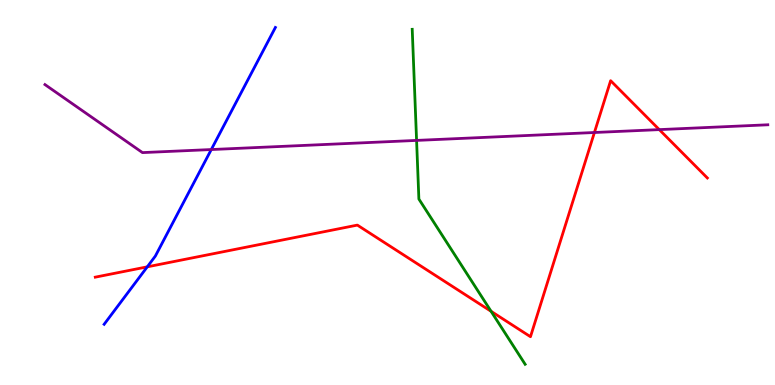[{'lines': ['blue', 'red'], 'intersections': [{'x': 1.9, 'y': 3.07}]}, {'lines': ['green', 'red'], 'intersections': [{'x': 6.34, 'y': 1.91}]}, {'lines': ['purple', 'red'], 'intersections': [{'x': 7.67, 'y': 6.56}, {'x': 8.51, 'y': 6.63}]}, {'lines': ['blue', 'green'], 'intersections': []}, {'lines': ['blue', 'purple'], 'intersections': [{'x': 2.73, 'y': 6.12}]}, {'lines': ['green', 'purple'], 'intersections': [{'x': 5.38, 'y': 6.35}]}]